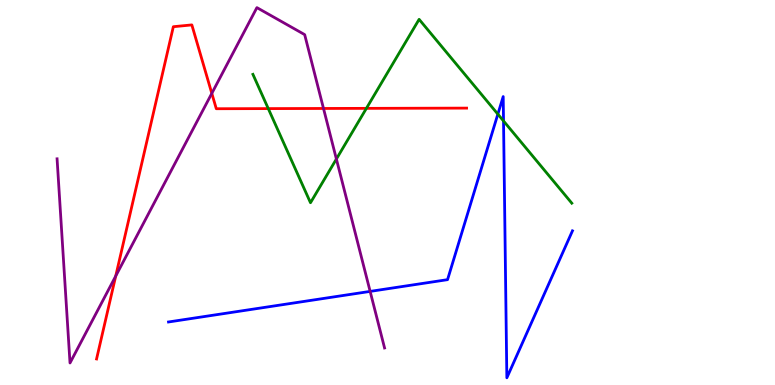[{'lines': ['blue', 'red'], 'intersections': []}, {'lines': ['green', 'red'], 'intersections': [{'x': 3.46, 'y': 7.18}, {'x': 4.73, 'y': 7.19}]}, {'lines': ['purple', 'red'], 'intersections': [{'x': 1.49, 'y': 2.83}, {'x': 2.73, 'y': 7.58}, {'x': 4.17, 'y': 7.18}]}, {'lines': ['blue', 'green'], 'intersections': [{'x': 6.42, 'y': 7.04}, {'x': 6.5, 'y': 6.86}]}, {'lines': ['blue', 'purple'], 'intersections': [{'x': 4.78, 'y': 2.43}]}, {'lines': ['green', 'purple'], 'intersections': [{'x': 4.34, 'y': 5.87}]}]